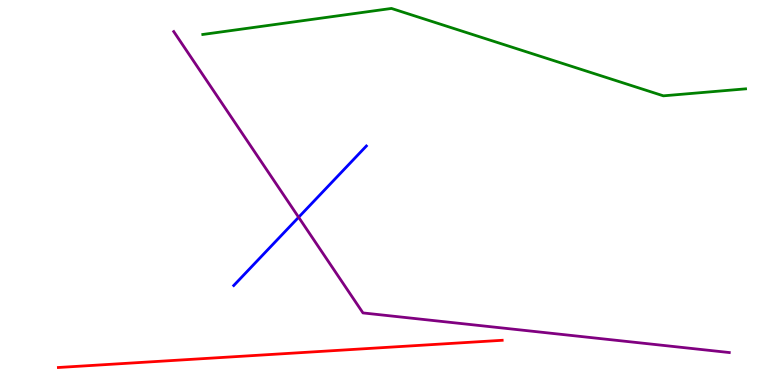[{'lines': ['blue', 'red'], 'intersections': []}, {'lines': ['green', 'red'], 'intersections': []}, {'lines': ['purple', 'red'], 'intersections': []}, {'lines': ['blue', 'green'], 'intersections': []}, {'lines': ['blue', 'purple'], 'intersections': [{'x': 3.85, 'y': 4.36}]}, {'lines': ['green', 'purple'], 'intersections': []}]